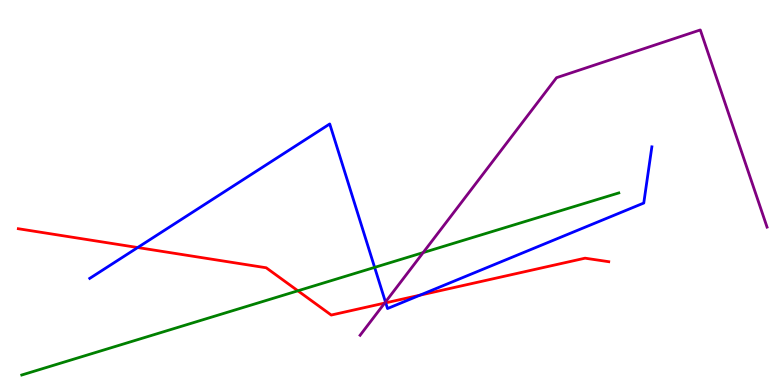[{'lines': ['blue', 'red'], 'intersections': [{'x': 1.78, 'y': 3.57}, {'x': 4.98, 'y': 2.13}, {'x': 5.42, 'y': 2.33}]}, {'lines': ['green', 'red'], 'intersections': [{'x': 3.84, 'y': 2.45}]}, {'lines': ['purple', 'red'], 'intersections': [{'x': 4.96, 'y': 2.13}]}, {'lines': ['blue', 'green'], 'intersections': [{'x': 4.83, 'y': 3.05}]}, {'lines': ['blue', 'purple'], 'intersections': [{'x': 4.97, 'y': 2.16}]}, {'lines': ['green', 'purple'], 'intersections': [{'x': 5.46, 'y': 3.44}]}]